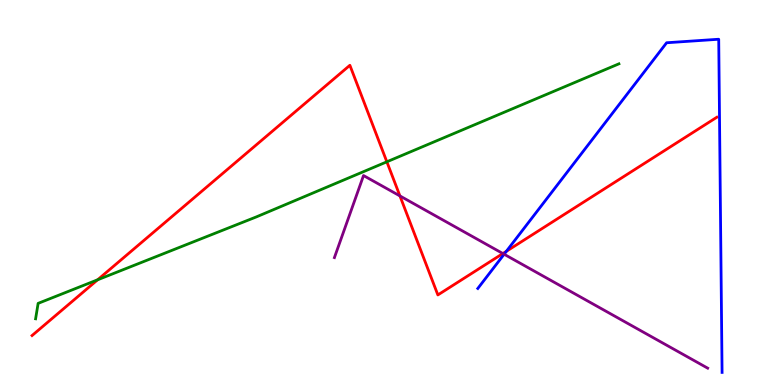[{'lines': ['blue', 'red'], 'intersections': [{'x': 6.53, 'y': 3.47}]}, {'lines': ['green', 'red'], 'intersections': [{'x': 1.26, 'y': 2.73}, {'x': 4.99, 'y': 5.8}]}, {'lines': ['purple', 'red'], 'intersections': [{'x': 5.16, 'y': 4.91}, {'x': 6.49, 'y': 3.41}]}, {'lines': ['blue', 'green'], 'intersections': []}, {'lines': ['blue', 'purple'], 'intersections': [{'x': 6.5, 'y': 3.4}]}, {'lines': ['green', 'purple'], 'intersections': []}]